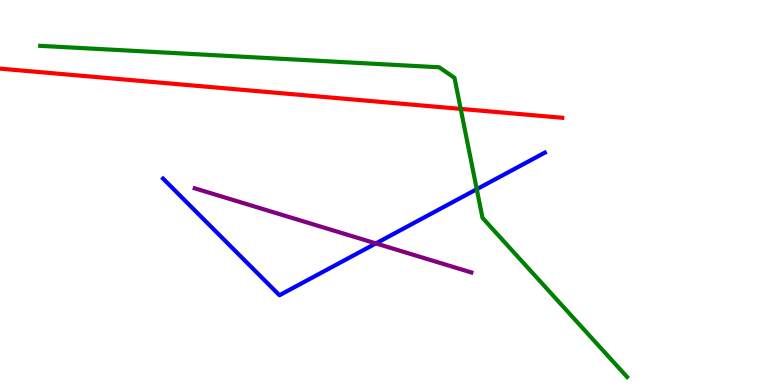[{'lines': ['blue', 'red'], 'intersections': []}, {'lines': ['green', 'red'], 'intersections': [{'x': 5.94, 'y': 7.17}]}, {'lines': ['purple', 'red'], 'intersections': []}, {'lines': ['blue', 'green'], 'intersections': [{'x': 6.15, 'y': 5.09}]}, {'lines': ['blue', 'purple'], 'intersections': [{'x': 4.85, 'y': 3.68}]}, {'lines': ['green', 'purple'], 'intersections': []}]